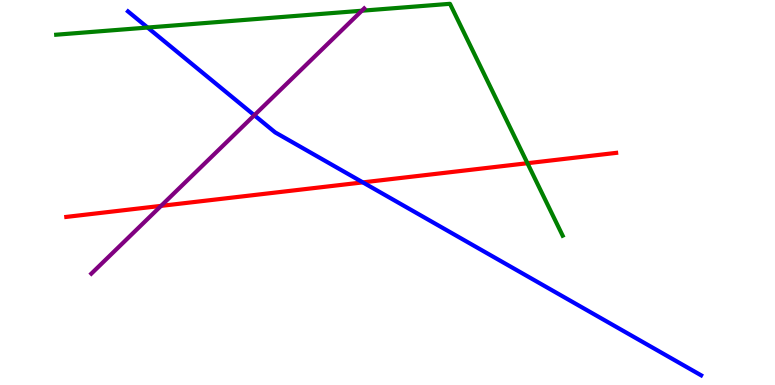[{'lines': ['blue', 'red'], 'intersections': [{'x': 4.68, 'y': 5.26}]}, {'lines': ['green', 'red'], 'intersections': [{'x': 6.81, 'y': 5.76}]}, {'lines': ['purple', 'red'], 'intersections': [{'x': 2.08, 'y': 4.65}]}, {'lines': ['blue', 'green'], 'intersections': [{'x': 1.9, 'y': 9.28}]}, {'lines': ['blue', 'purple'], 'intersections': [{'x': 3.28, 'y': 7.01}]}, {'lines': ['green', 'purple'], 'intersections': [{'x': 4.67, 'y': 9.72}]}]